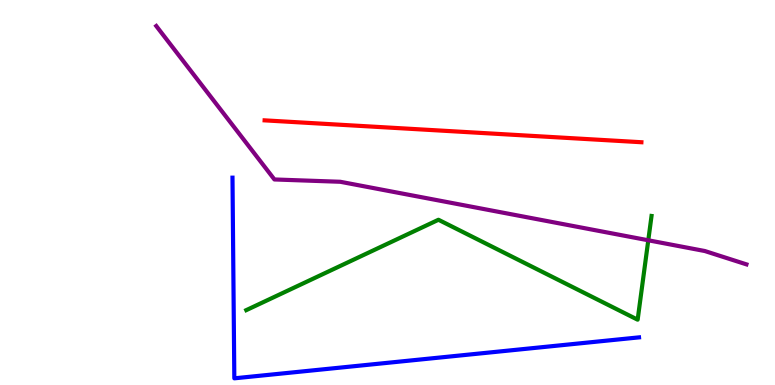[{'lines': ['blue', 'red'], 'intersections': []}, {'lines': ['green', 'red'], 'intersections': []}, {'lines': ['purple', 'red'], 'intersections': []}, {'lines': ['blue', 'green'], 'intersections': []}, {'lines': ['blue', 'purple'], 'intersections': []}, {'lines': ['green', 'purple'], 'intersections': [{'x': 8.36, 'y': 3.76}]}]